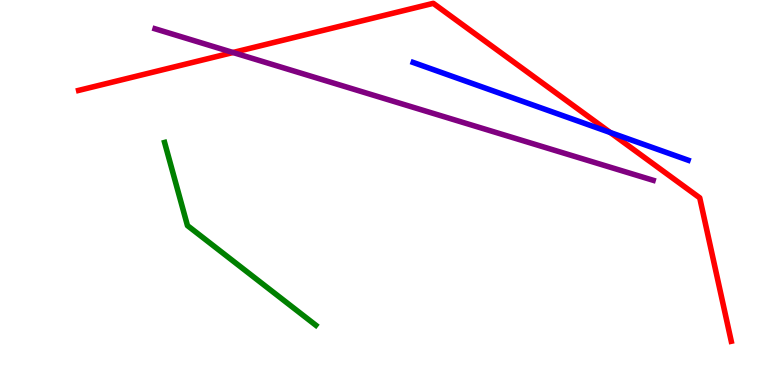[{'lines': ['blue', 'red'], 'intersections': [{'x': 7.87, 'y': 6.56}]}, {'lines': ['green', 'red'], 'intersections': []}, {'lines': ['purple', 'red'], 'intersections': [{'x': 3.01, 'y': 8.64}]}, {'lines': ['blue', 'green'], 'intersections': []}, {'lines': ['blue', 'purple'], 'intersections': []}, {'lines': ['green', 'purple'], 'intersections': []}]